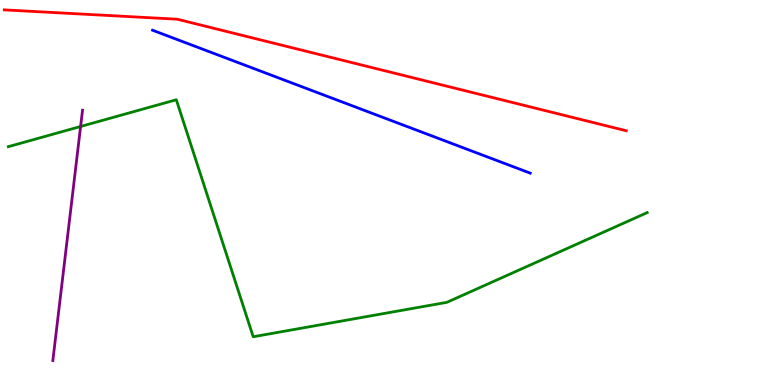[{'lines': ['blue', 'red'], 'intersections': []}, {'lines': ['green', 'red'], 'intersections': []}, {'lines': ['purple', 'red'], 'intersections': []}, {'lines': ['blue', 'green'], 'intersections': []}, {'lines': ['blue', 'purple'], 'intersections': []}, {'lines': ['green', 'purple'], 'intersections': [{'x': 1.04, 'y': 6.71}]}]